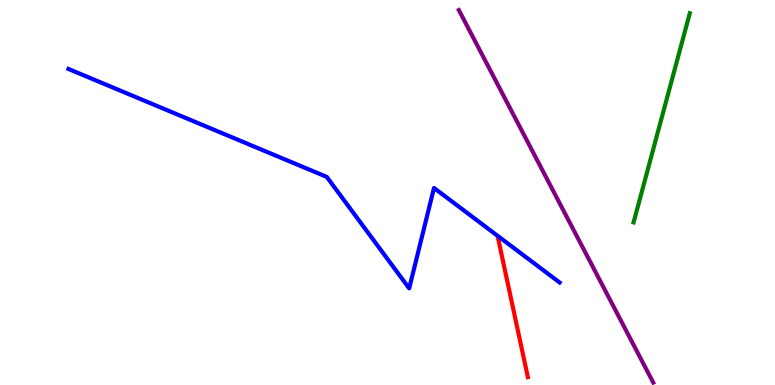[{'lines': ['blue', 'red'], 'intersections': []}, {'lines': ['green', 'red'], 'intersections': []}, {'lines': ['purple', 'red'], 'intersections': []}, {'lines': ['blue', 'green'], 'intersections': []}, {'lines': ['blue', 'purple'], 'intersections': []}, {'lines': ['green', 'purple'], 'intersections': []}]